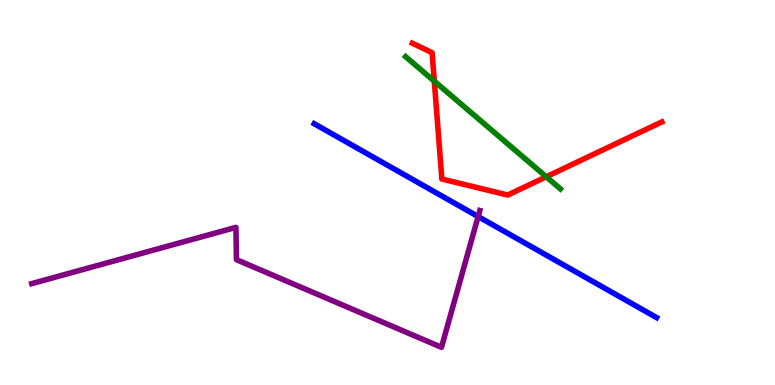[{'lines': ['blue', 'red'], 'intersections': []}, {'lines': ['green', 'red'], 'intersections': [{'x': 5.6, 'y': 7.89}, {'x': 7.05, 'y': 5.41}]}, {'lines': ['purple', 'red'], 'intersections': []}, {'lines': ['blue', 'green'], 'intersections': []}, {'lines': ['blue', 'purple'], 'intersections': [{'x': 6.17, 'y': 4.38}]}, {'lines': ['green', 'purple'], 'intersections': []}]